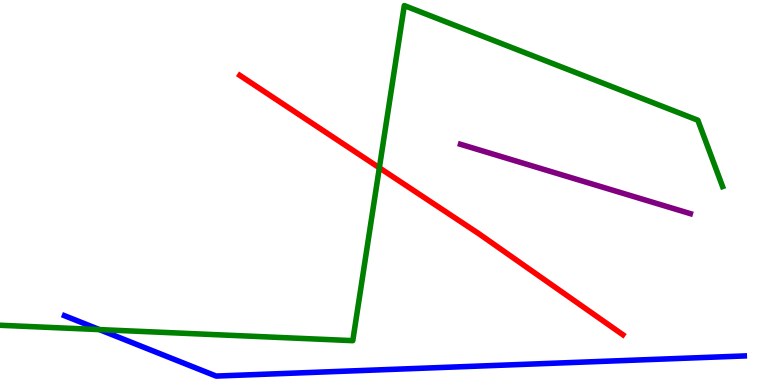[{'lines': ['blue', 'red'], 'intersections': []}, {'lines': ['green', 'red'], 'intersections': [{'x': 4.89, 'y': 5.64}]}, {'lines': ['purple', 'red'], 'intersections': []}, {'lines': ['blue', 'green'], 'intersections': [{'x': 1.28, 'y': 1.44}]}, {'lines': ['blue', 'purple'], 'intersections': []}, {'lines': ['green', 'purple'], 'intersections': []}]